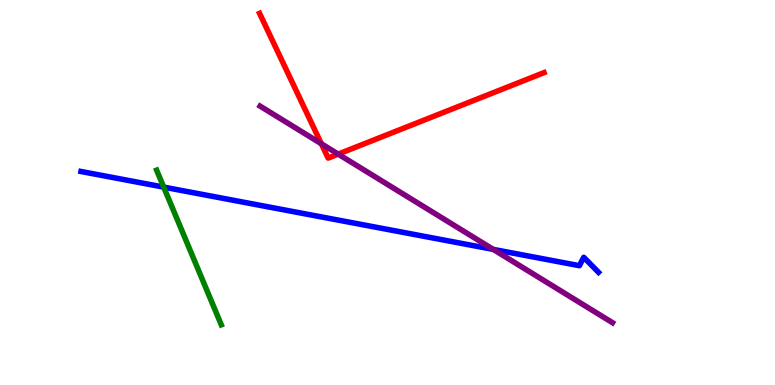[{'lines': ['blue', 'red'], 'intersections': []}, {'lines': ['green', 'red'], 'intersections': []}, {'lines': ['purple', 'red'], 'intersections': [{'x': 4.15, 'y': 6.27}, {'x': 4.36, 'y': 6.0}]}, {'lines': ['blue', 'green'], 'intersections': [{'x': 2.11, 'y': 5.14}]}, {'lines': ['blue', 'purple'], 'intersections': [{'x': 6.36, 'y': 3.52}]}, {'lines': ['green', 'purple'], 'intersections': []}]